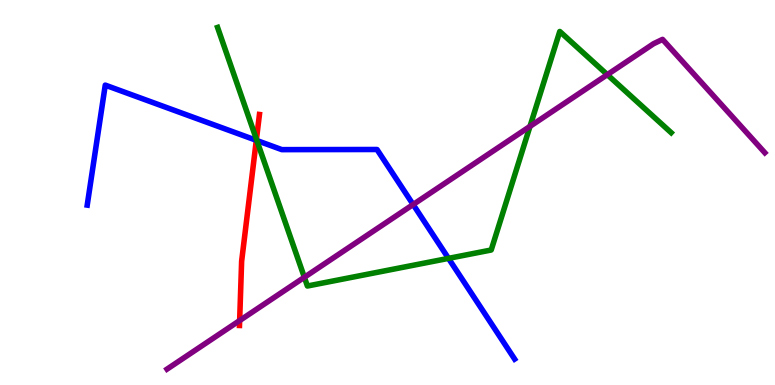[{'lines': ['blue', 'red'], 'intersections': [{'x': 3.31, 'y': 6.36}]}, {'lines': ['green', 'red'], 'intersections': [{'x': 3.31, 'y': 6.38}]}, {'lines': ['purple', 'red'], 'intersections': [{'x': 3.09, 'y': 1.67}]}, {'lines': ['blue', 'green'], 'intersections': [{'x': 3.31, 'y': 6.35}, {'x': 5.79, 'y': 3.29}]}, {'lines': ['blue', 'purple'], 'intersections': [{'x': 5.33, 'y': 4.69}]}, {'lines': ['green', 'purple'], 'intersections': [{'x': 3.93, 'y': 2.8}, {'x': 6.84, 'y': 6.72}, {'x': 7.84, 'y': 8.06}]}]